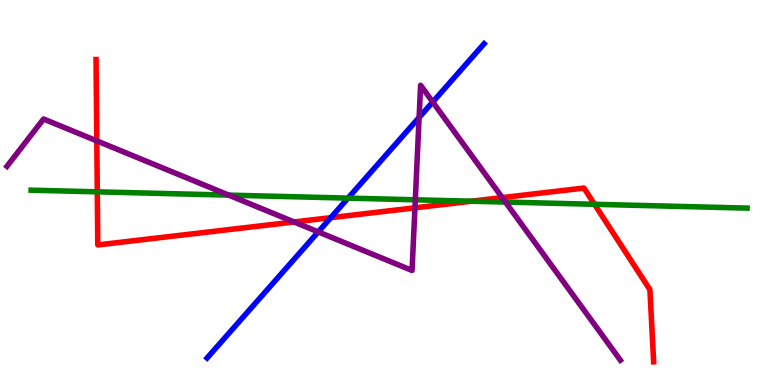[{'lines': ['blue', 'red'], 'intersections': [{'x': 4.27, 'y': 4.35}]}, {'lines': ['green', 'red'], 'intersections': [{'x': 1.26, 'y': 5.02}, {'x': 6.08, 'y': 4.77}, {'x': 7.67, 'y': 4.69}]}, {'lines': ['purple', 'red'], 'intersections': [{'x': 1.25, 'y': 6.34}, {'x': 3.79, 'y': 4.23}, {'x': 5.35, 'y': 4.6}, {'x': 6.48, 'y': 4.87}]}, {'lines': ['blue', 'green'], 'intersections': [{'x': 4.49, 'y': 4.85}]}, {'lines': ['blue', 'purple'], 'intersections': [{'x': 4.11, 'y': 3.98}, {'x': 5.41, 'y': 6.95}, {'x': 5.58, 'y': 7.35}]}, {'lines': ['green', 'purple'], 'intersections': [{'x': 2.95, 'y': 4.93}, {'x': 5.36, 'y': 4.81}, {'x': 6.52, 'y': 4.75}]}]